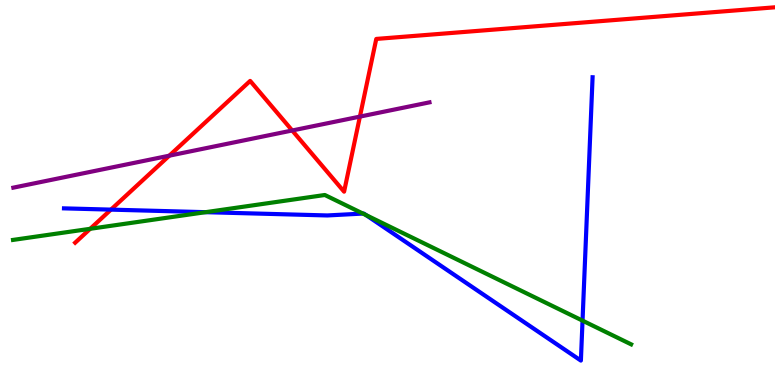[{'lines': ['blue', 'red'], 'intersections': [{'x': 1.43, 'y': 4.56}]}, {'lines': ['green', 'red'], 'intersections': [{'x': 1.16, 'y': 4.06}]}, {'lines': ['purple', 'red'], 'intersections': [{'x': 2.18, 'y': 5.96}, {'x': 3.77, 'y': 6.61}, {'x': 4.64, 'y': 6.97}]}, {'lines': ['blue', 'green'], 'intersections': [{'x': 2.65, 'y': 4.49}, {'x': 4.68, 'y': 4.45}, {'x': 4.72, 'y': 4.41}, {'x': 7.52, 'y': 1.67}]}, {'lines': ['blue', 'purple'], 'intersections': []}, {'lines': ['green', 'purple'], 'intersections': []}]